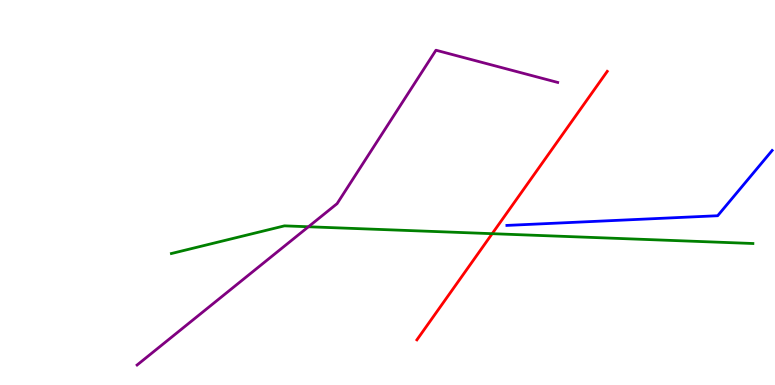[{'lines': ['blue', 'red'], 'intersections': []}, {'lines': ['green', 'red'], 'intersections': [{'x': 6.35, 'y': 3.93}]}, {'lines': ['purple', 'red'], 'intersections': []}, {'lines': ['blue', 'green'], 'intersections': []}, {'lines': ['blue', 'purple'], 'intersections': []}, {'lines': ['green', 'purple'], 'intersections': [{'x': 3.98, 'y': 4.11}]}]